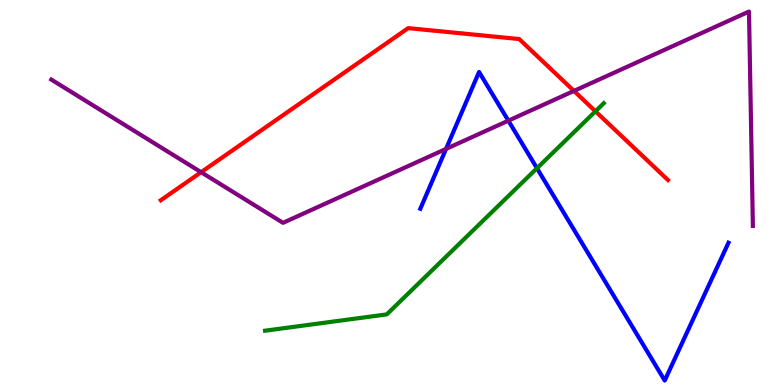[{'lines': ['blue', 'red'], 'intersections': []}, {'lines': ['green', 'red'], 'intersections': [{'x': 7.68, 'y': 7.11}]}, {'lines': ['purple', 'red'], 'intersections': [{'x': 2.59, 'y': 5.53}, {'x': 7.41, 'y': 7.64}]}, {'lines': ['blue', 'green'], 'intersections': [{'x': 6.93, 'y': 5.63}]}, {'lines': ['blue', 'purple'], 'intersections': [{'x': 5.76, 'y': 6.13}, {'x': 6.56, 'y': 6.87}]}, {'lines': ['green', 'purple'], 'intersections': []}]